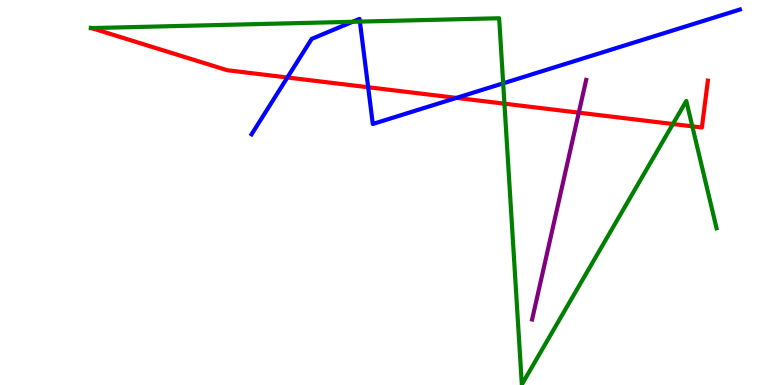[{'lines': ['blue', 'red'], 'intersections': [{'x': 3.71, 'y': 7.99}, {'x': 4.75, 'y': 7.73}, {'x': 5.89, 'y': 7.46}]}, {'lines': ['green', 'red'], 'intersections': [{'x': 1.18, 'y': 9.27}, {'x': 6.51, 'y': 7.31}, {'x': 8.68, 'y': 6.78}, {'x': 8.93, 'y': 6.72}]}, {'lines': ['purple', 'red'], 'intersections': [{'x': 7.47, 'y': 7.07}]}, {'lines': ['blue', 'green'], 'intersections': [{'x': 4.55, 'y': 9.43}, {'x': 4.64, 'y': 9.44}, {'x': 6.49, 'y': 7.84}]}, {'lines': ['blue', 'purple'], 'intersections': []}, {'lines': ['green', 'purple'], 'intersections': []}]